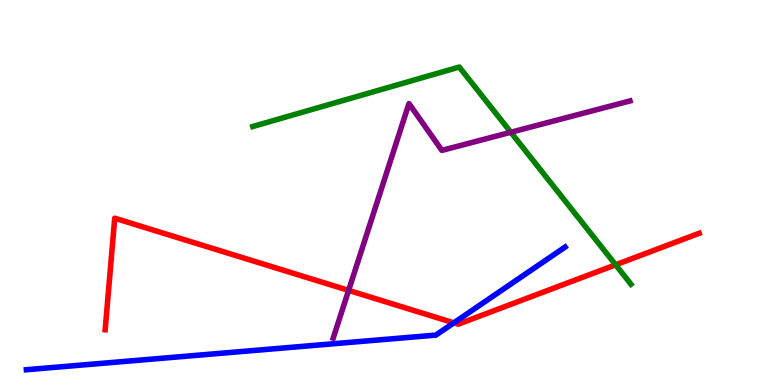[{'lines': ['blue', 'red'], 'intersections': [{'x': 5.86, 'y': 1.61}]}, {'lines': ['green', 'red'], 'intersections': [{'x': 7.94, 'y': 3.12}]}, {'lines': ['purple', 'red'], 'intersections': [{'x': 4.5, 'y': 2.46}]}, {'lines': ['blue', 'green'], 'intersections': []}, {'lines': ['blue', 'purple'], 'intersections': []}, {'lines': ['green', 'purple'], 'intersections': [{'x': 6.59, 'y': 6.56}]}]